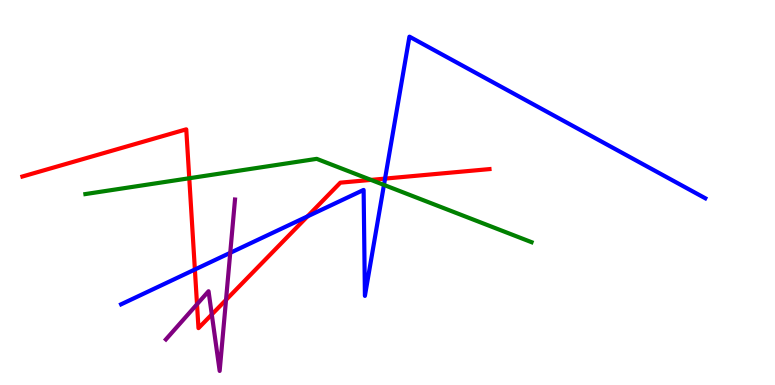[{'lines': ['blue', 'red'], 'intersections': [{'x': 2.51, 'y': 3.0}, {'x': 3.97, 'y': 4.38}, {'x': 4.97, 'y': 5.36}]}, {'lines': ['green', 'red'], 'intersections': [{'x': 2.44, 'y': 5.37}, {'x': 4.79, 'y': 5.33}]}, {'lines': ['purple', 'red'], 'intersections': [{'x': 2.54, 'y': 2.1}, {'x': 2.73, 'y': 1.83}, {'x': 2.92, 'y': 2.21}]}, {'lines': ['blue', 'green'], 'intersections': [{'x': 4.95, 'y': 5.2}]}, {'lines': ['blue', 'purple'], 'intersections': [{'x': 2.97, 'y': 3.43}]}, {'lines': ['green', 'purple'], 'intersections': []}]